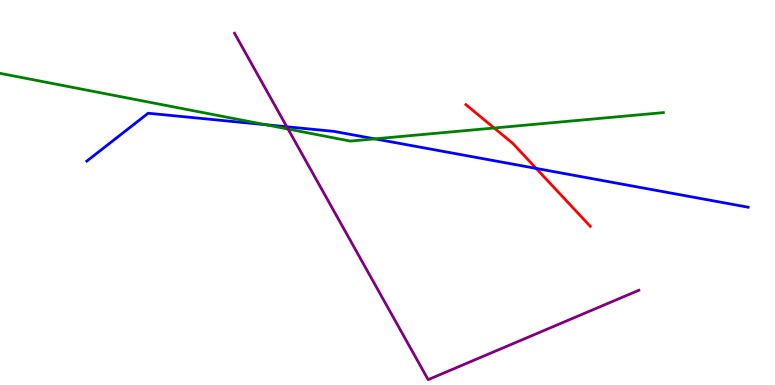[{'lines': ['blue', 'red'], 'intersections': [{'x': 6.92, 'y': 5.63}]}, {'lines': ['green', 'red'], 'intersections': [{'x': 6.38, 'y': 6.68}]}, {'lines': ['purple', 'red'], 'intersections': []}, {'lines': ['blue', 'green'], 'intersections': [{'x': 3.43, 'y': 6.76}, {'x': 4.84, 'y': 6.39}]}, {'lines': ['blue', 'purple'], 'intersections': [{'x': 3.7, 'y': 6.71}]}, {'lines': ['green', 'purple'], 'intersections': [{'x': 3.72, 'y': 6.65}]}]